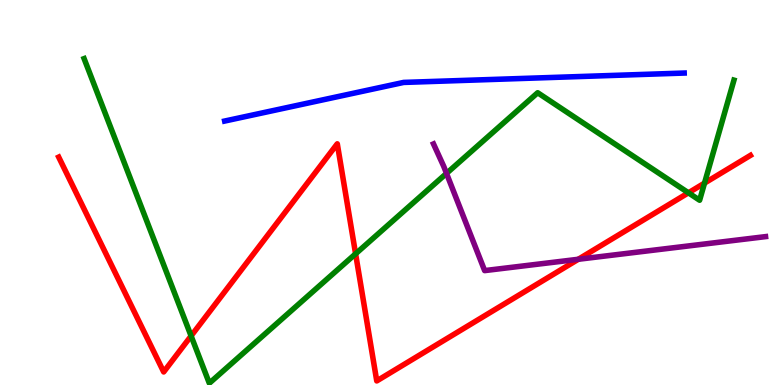[{'lines': ['blue', 'red'], 'intersections': []}, {'lines': ['green', 'red'], 'intersections': [{'x': 2.47, 'y': 1.27}, {'x': 4.59, 'y': 3.41}, {'x': 8.88, 'y': 4.99}, {'x': 9.09, 'y': 5.24}]}, {'lines': ['purple', 'red'], 'intersections': [{'x': 7.46, 'y': 3.27}]}, {'lines': ['blue', 'green'], 'intersections': []}, {'lines': ['blue', 'purple'], 'intersections': []}, {'lines': ['green', 'purple'], 'intersections': [{'x': 5.76, 'y': 5.5}]}]